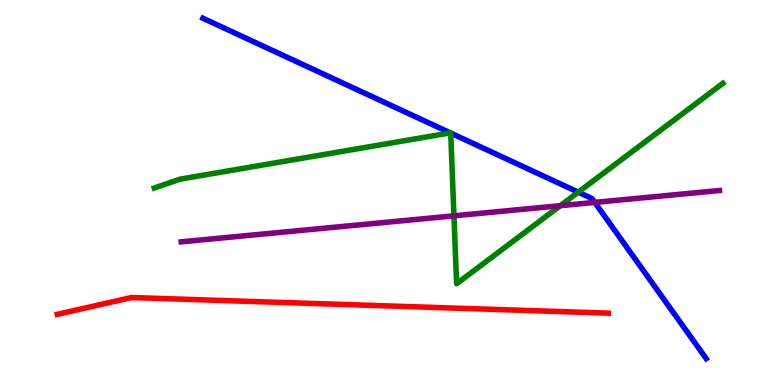[{'lines': ['blue', 'red'], 'intersections': []}, {'lines': ['green', 'red'], 'intersections': []}, {'lines': ['purple', 'red'], 'intersections': []}, {'lines': ['blue', 'green'], 'intersections': [{'x': 5.81, 'y': 6.55}, {'x': 5.82, 'y': 6.54}, {'x': 7.46, 'y': 5.01}]}, {'lines': ['blue', 'purple'], 'intersections': [{'x': 7.67, 'y': 4.74}]}, {'lines': ['green', 'purple'], 'intersections': [{'x': 5.86, 'y': 4.39}, {'x': 7.23, 'y': 4.66}]}]